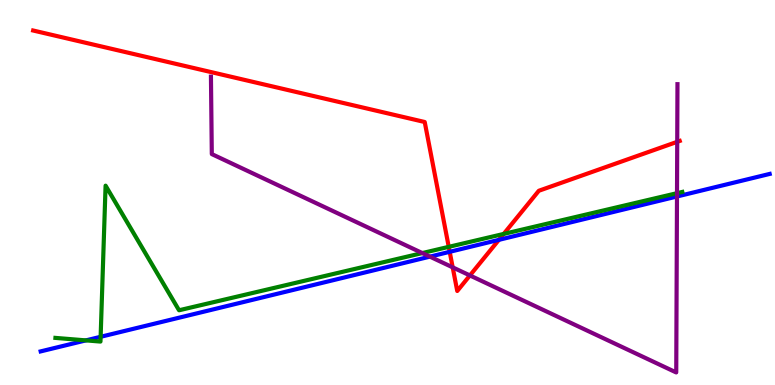[{'lines': ['blue', 'red'], 'intersections': [{'x': 5.8, 'y': 3.46}, {'x': 6.44, 'y': 3.77}]}, {'lines': ['green', 'red'], 'intersections': [{'x': 5.79, 'y': 3.59}, {'x': 6.5, 'y': 3.92}]}, {'lines': ['purple', 'red'], 'intersections': [{'x': 5.84, 'y': 3.06}, {'x': 6.06, 'y': 2.85}, {'x': 8.74, 'y': 6.32}]}, {'lines': ['blue', 'green'], 'intersections': [{'x': 1.11, 'y': 1.16}, {'x': 1.3, 'y': 1.25}]}, {'lines': ['blue', 'purple'], 'intersections': [{'x': 5.55, 'y': 3.33}, {'x': 8.74, 'y': 4.9}]}, {'lines': ['green', 'purple'], 'intersections': [{'x': 5.45, 'y': 3.43}, {'x': 8.74, 'y': 4.98}]}]